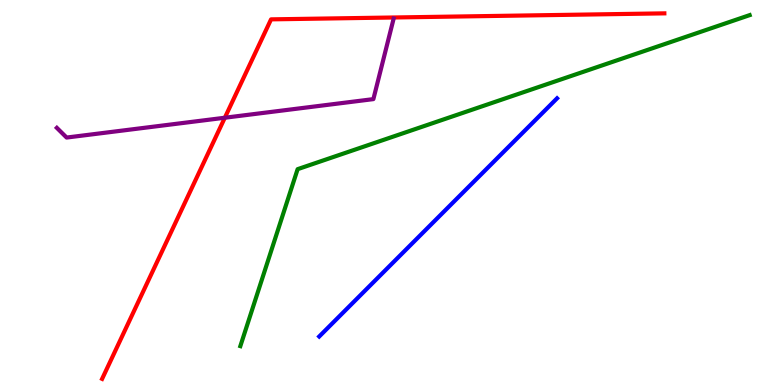[{'lines': ['blue', 'red'], 'intersections': []}, {'lines': ['green', 'red'], 'intersections': []}, {'lines': ['purple', 'red'], 'intersections': [{'x': 2.9, 'y': 6.94}]}, {'lines': ['blue', 'green'], 'intersections': []}, {'lines': ['blue', 'purple'], 'intersections': []}, {'lines': ['green', 'purple'], 'intersections': []}]